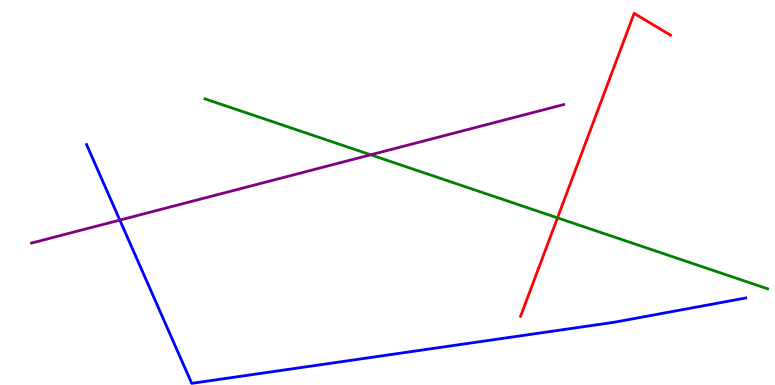[{'lines': ['blue', 'red'], 'intersections': []}, {'lines': ['green', 'red'], 'intersections': [{'x': 7.19, 'y': 4.34}]}, {'lines': ['purple', 'red'], 'intersections': []}, {'lines': ['blue', 'green'], 'intersections': []}, {'lines': ['blue', 'purple'], 'intersections': [{'x': 1.55, 'y': 4.28}]}, {'lines': ['green', 'purple'], 'intersections': [{'x': 4.78, 'y': 5.98}]}]